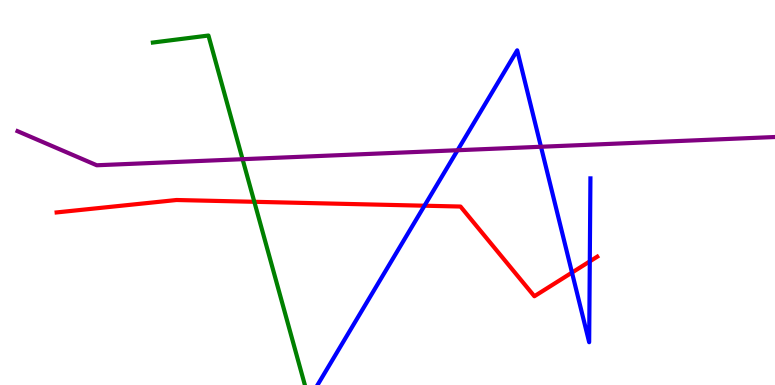[{'lines': ['blue', 'red'], 'intersections': [{'x': 5.48, 'y': 4.66}, {'x': 7.38, 'y': 2.92}, {'x': 7.61, 'y': 3.21}]}, {'lines': ['green', 'red'], 'intersections': [{'x': 3.28, 'y': 4.76}]}, {'lines': ['purple', 'red'], 'intersections': []}, {'lines': ['blue', 'green'], 'intersections': []}, {'lines': ['blue', 'purple'], 'intersections': [{'x': 5.9, 'y': 6.1}, {'x': 6.98, 'y': 6.19}]}, {'lines': ['green', 'purple'], 'intersections': [{'x': 3.13, 'y': 5.87}]}]